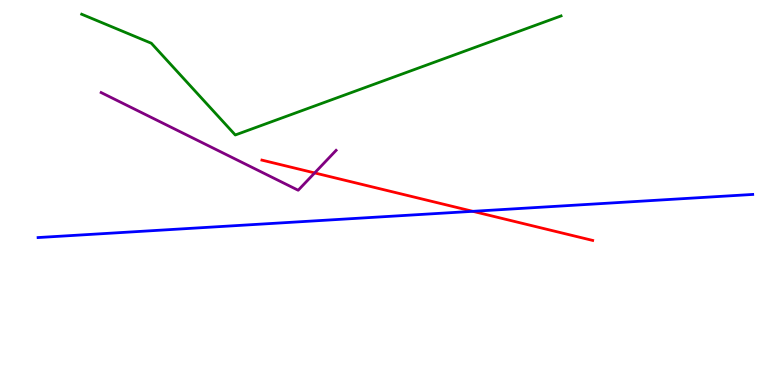[{'lines': ['blue', 'red'], 'intersections': [{'x': 6.1, 'y': 4.51}]}, {'lines': ['green', 'red'], 'intersections': []}, {'lines': ['purple', 'red'], 'intersections': [{'x': 4.06, 'y': 5.51}]}, {'lines': ['blue', 'green'], 'intersections': []}, {'lines': ['blue', 'purple'], 'intersections': []}, {'lines': ['green', 'purple'], 'intersections': []}]